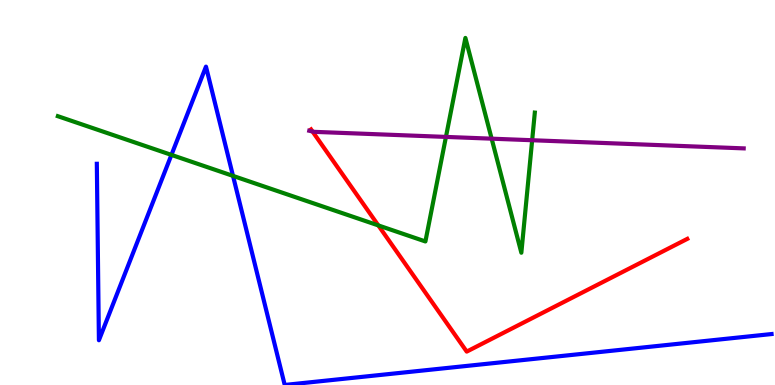[{'lines': ['blue', 'red'], 'intersections': []}, {'lines': ['green', 'red'], 'intersections': [{'x': 4.88, 'y': 4.15}]}, {'lines': ['purple', 'red'], 'intersections': [{'x': 4.03, 'y': 6.59}]}, {'lines': ['blue', 'green'], 'intersections': [{'x': 2.21, 'y': 5.98}, {'x': 3.01, 'y': 5.43}]}, {'lines': ['blue', 'purple'], 'intersections': []}, {'lines': ['green', 'purple'], 'intersections': [{'x': 5.75, 'y': 6.44}, {'x': 6.34, 'y': 6.4}, {'x': 6.87, 'y': 6.36}]}]